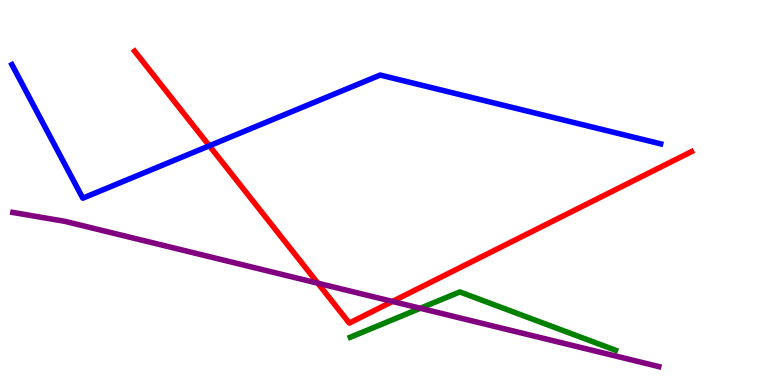[{'lines': ['blue', 'red'], 'intersections': [{'x': 2.7, 'y': 6.21}]}, {'lines': ['green', 'red'], 'intersections': []}, {'lines': ['purple', 'red'], 'intersections': [{'x': 4.1, 'y': 2.64}, {'x': 5.06, 'y': 2.17}]}, {'lines': ['blue', 'green'], 'intersections': []}, {'lines': ['blue', 'purple'], 'intersections': []}, {'lines': ['green', 'purple'], 'intersections': [{'x': 5.42, 'y': 1.99}]}]